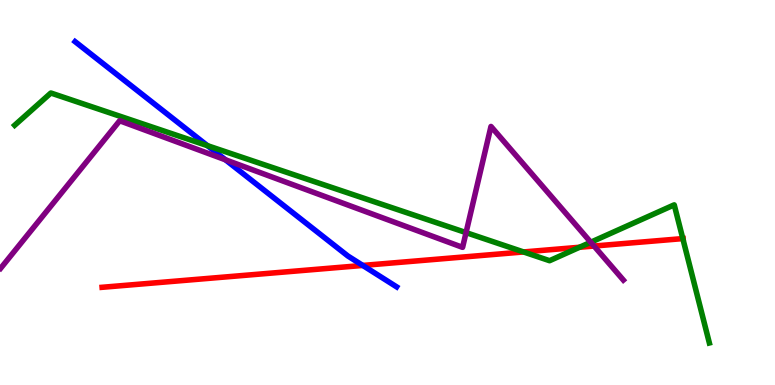[{'lines': ['blue', 'red'], 'intersections': [{'x': 4.68, 'y': 3.11}]}, {'lines': ['green', 'red'], 'intersections': [{'x': 6.76, 'y': 3.46}, {'x': 7.48, 'y': 3.58}, {'x': 8.81, 'y': 3.8}]}, {'lines': ['purple', 'red'], 'intersections': [{'x': 7.67, 'y': 3.61}]}, {'lines': ['blue', 'green'], 'intersections': [{'x': 2.68, 'y': 6.22}]}, {'lines': ['blue', 'purple'], 'intersections': [{'x': 2.91, 'y': 5.85}]}, {'lines': ['green', 'purple'], 'intersections': [{'x': 6.01, 'y': 3.96}, {'x': 7.62, 'y': 3.71}]}]